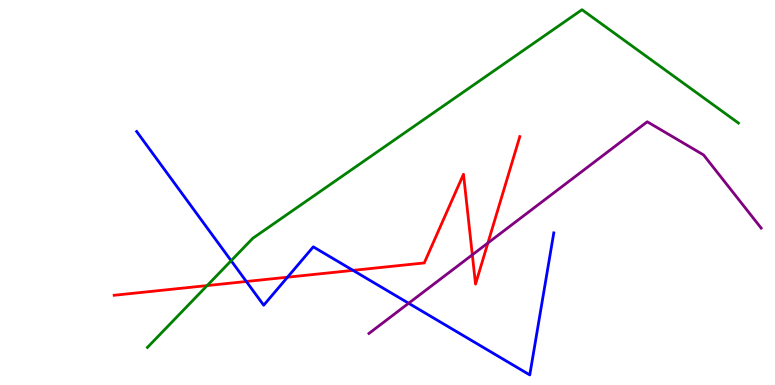[{'lines': ['blue', 'red'], 'intersections': [{'x': 3.18, 'y': 2.69}, {'x': 3.71, 'y': 2.8}, {'x': 4.56, 'y': 2.98}]}, {'lines': ['green', 'red'], 'intersections': [{'x': 2.67, 'y': 2.58}]}, {'lines': ['purple', 'red'], 'intersections': [{'x': 6.09, 'y': 3.38}, {'x': 6.3, 'y': 3.69}]}, {'lines': ['blue', 'green'], 'intersections': [{'x': 2.98, 'y': 3.23}]}, {'lines': ['blue', 'purple'], 'intersections': [{'x': 5.27, 'y': 2.12}]}, {'lines': ['green', 'purple'], 'intersections': []}]